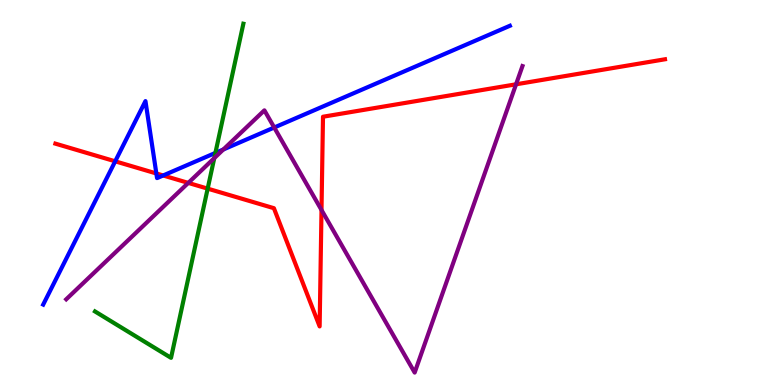[{'lines': ['blue', 'red'], 'intersections': [{'x': 1.49, 'y': 5.81}, {'x': 2.02, 'y': 5.49}, {'x': 2.11, 'y': 5.44}]}, {'lines': ['green', 'red'], 'intersections': [{'x': 2.68, 'y': 5.1}]}, {'lines': ['purple', 'red'], 'intersections': [{'x': 2.43, 'y': 5.25}, {'x': 4.15, 'y': 4.55}, {'x': 6.66, 'y': 7.81}]}, {'lines': ['blue', 'green'], 'intersections': [{'x': 2.78, 'y': 6.03}]}, {'lines': ['blue', 'purple'], 'intersections': [{'x': 2.88, 'y': 6.12}, {'x': 3.54, 'y': 6.69}]}, {'lines': ['green', 'purple'], 'intersections': [{'x': 2.76, 'y': 5.89}]}]